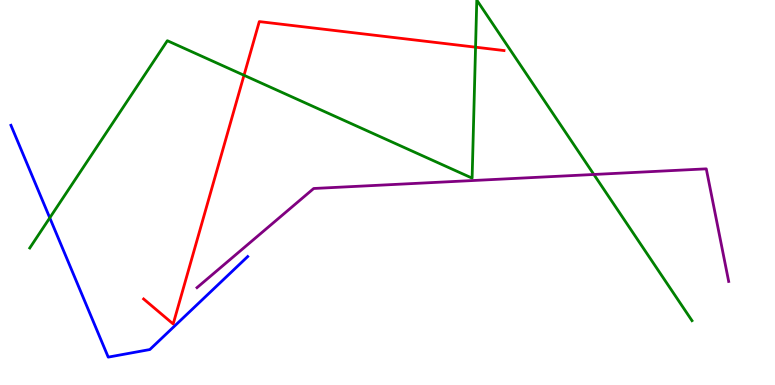[{'lines': ['blue', 'red'], 'intersections': []}, {'lines': ['green', 'red'], 'intersections': [{'x': 3.15, 'y': 8.04}, {'x': 6.14, 'y': 8.77}]}, {'lines': ['purple', 'red'], 'intersections': []}, {'lines': ['blue', 'green'], 'intersections': [{'x': 0.642, 'y': 4.34}]}, {'lines': ['blue', 'purple'], 'intersections': []}, {'lines': ['green', 'purple'], 'intersections': [{'x': 7.66, 'y': 5.47}]}]